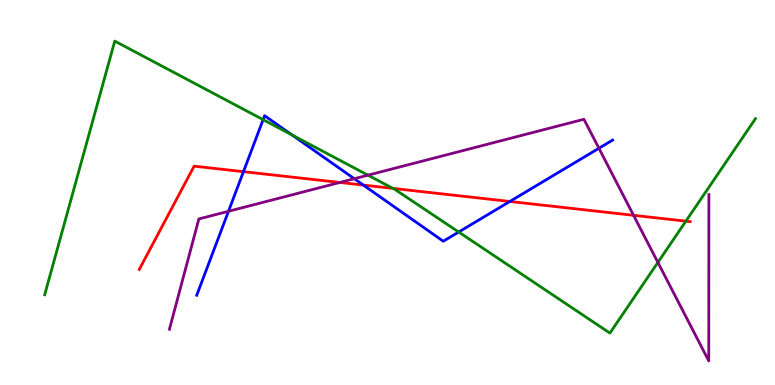[{'lines': ['blue', 'red'], 'intersections': [{'x': 3.14, 'y': 5.54}, {'x': 4.69, 'y': 5.19}, {'x': 6.58, 'y': 4.77}]}, {'lines': ['green', 'red'], 'intersections': [{'x': 5.07, 'y': 5.11}, {'x': 8.85, 'y': 4.26}]}, {'lines': ['purple', 'red'], 'intersections': [{'x': 4.39, 'y': 5.26}, {'x': 8.17, 'y': 4.41}]}, {'lines': ['blue', 'green'], 'intersections': [{'x': 3.4, 'y': 6.89}, {'x': 3.77, 'y': 6.49}, {'x': 5.92, 'y': 3.97}]}, {'lines': ['blue', 'purple'], 'intersections': [{'x': 2.95, 'y': 4.51}, {'x': 4.57, 'y': 5.36}, {'x': 7.73, 'y': 6.15}]}, {'lines': ['green', 'purple'], 'intersections': [{'x': 4.75, 'y': 5.45}, {'x': 8.49, 'y': 3.18}]}]